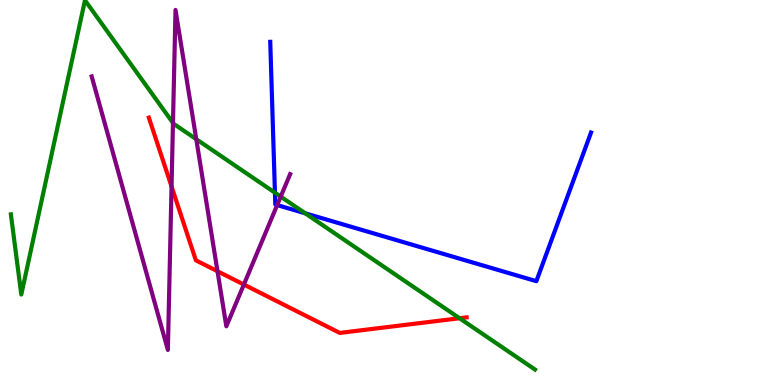[{'lines': ['blue', 'red'], 'intersections': []}, {'lines': ['green', 'red'], 'intersections': [{'x': 5.93, 'y': 1.73}]}, {'lines': ['purple', 'red'], 'intersections': [{'x': 2.21, 'y': 5.16}, {'x': 2.81, 'y': 2.95}, {'x': 3.15, 'y': 2.61}]}, {'lines': ['blue', 'green'], 'intersections': [{'x': 3.55, 'y': 4.99}, {'x': 3.94, 'y': 4.46}]}, {'lines': ['blue', 'purple'], 'intersections': [{'x': 3.58, 'y': 4.67}]}, {'lines': ['green', 'purple'], 'intersections': [{'x': 2.23, 'y': 6.81}, {'x': 2.53, 'y': 6.38}, {'x': 3.62, 'y': 4.89}]}]